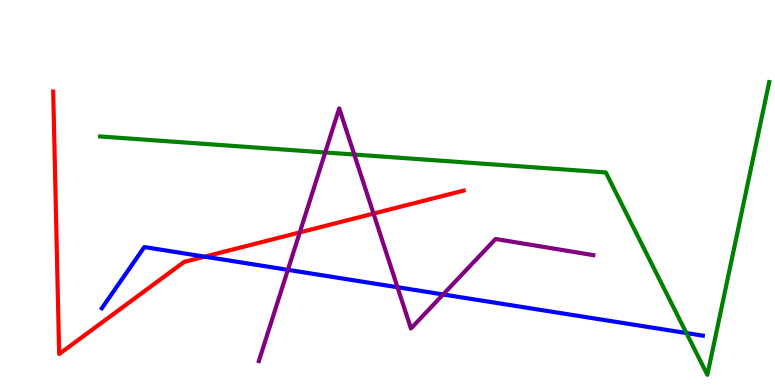[{'lines': ['blue', 'red'], 'intersections': [{'x': 2.64, 'y': 3.33}]}, {'lines': ['green', 'red'], 'intersections': []}, {'lines': ['purple', 'red'], 'intersections': [{'x': 3.87, 'y': 3.96}, {'x': 4.82, 'y': 4.45}]}, {'lines': ['blue', 'green'], 'intersections': [{'x': 8.86, 'y': 1.35}]}, {'lines': ['blue', 'purple'], 'intersections': [{'x': 3.71, 'y': 2.99}, {'x': 5.13, 'y': 2.54}, {'x': 5.72, 'y': 2.35}]}, {'lines': ['green', 'purple'], 'intersections': [{'x': 4.2, 'y': 6.04}, {'x': 4.57, 'y': 5.99}]}]